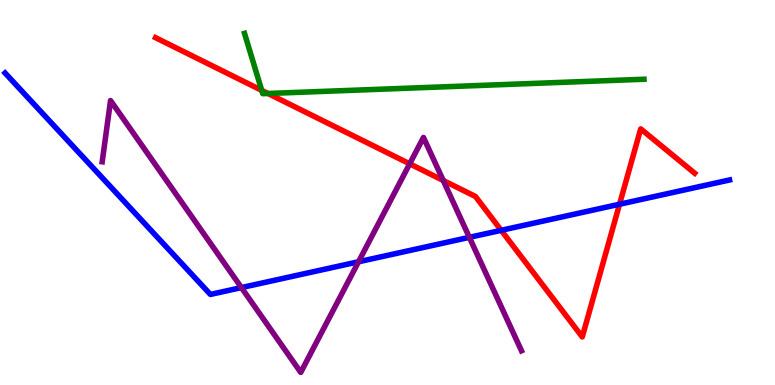[{'lines': ['blue', 'red'], 'intersections': [{'x': 6.47, 'y': 4.02}, {'x': 7.99, 'y': 4.7}]}, {'lines': ['green', 'red'], 'intersections': [{'x': 3.38, 'y': 7.65}, {'x': 3.46, 'y': 7.57}]}, {'lines': ['purple', 'red'], 'intersections': [{'x': 5.29, 'y': 5.74}, {'x': 5.72, 'y': 5.31}]}, {'lines': ['blue', 'green'], 'intersections': []}, {'lines': ['blue', 'purple'], 'intersections': [{'x': 3.11, 'y': 2.53}, {'x': 4.63, 'y': 3.2}, {'x': 6.06, 'y': 3.84}]}, {'lines': ['green', 'purple'], 'intersections': []}]